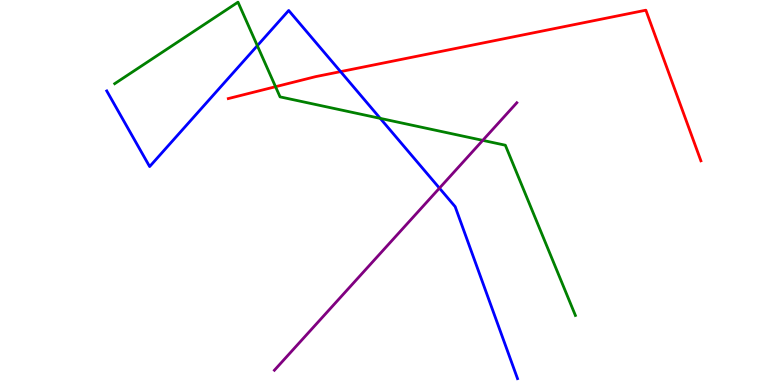[{'lines': ['blue', 'red'], 'intersections': [{'x': 4.39, 'y': 8.14}]}, {'lines': ['green', 'red'], 'intersections': [{'x': 3.56, 'y': 7.75}]}, {'lines': ['purple', 'red'], 'intersections': []}, {'lines': ['blue', 'green'], 'intersections': [{'x': 3.32, 'y': 8.81}, {'x': 4.91, 'y': 6.93}]}, {'lines': ['blue', 'purple'], 'intersections': [{'x': 5.67, 'y': 5.11}]}, {'lines': ['green', 'purple'], 'intersections': [{'x': 6.23, 'y': 6.35}]}]